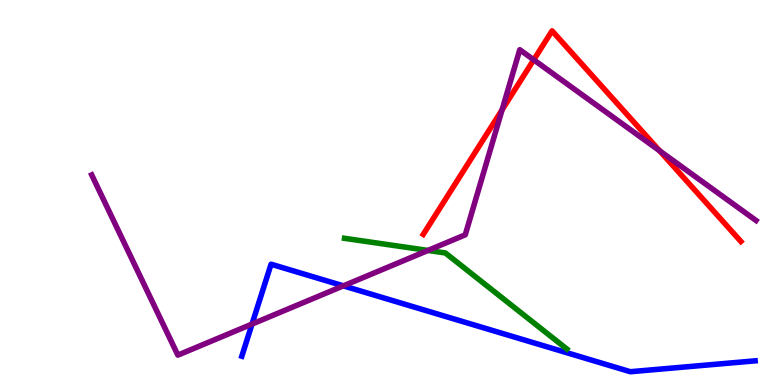[{'lines': ['blue', 'red'], 'intersections': []}, {'lines': ['green', 'red'], 'intersections': []}, {'lines': ['purple', 'red'], 'intersections': [{'x': 6.48, 'y': 7.15}, {'x': 6.89, 'y': 8.45}, {'x': 8.51, 'y': 6.08}]}, {'lines': ['blue', 'green'], 'intersections': []}, {'lines': ['blue', 'purple'], 'intersections': [{'x': 3.25, 'y': 1.58}, {'x': 4.43, 'y': 2.58}]}, {'lines': ['green', 'purple'], 'intersections': [{'x': 5.52, 'y': 3.5}]}]